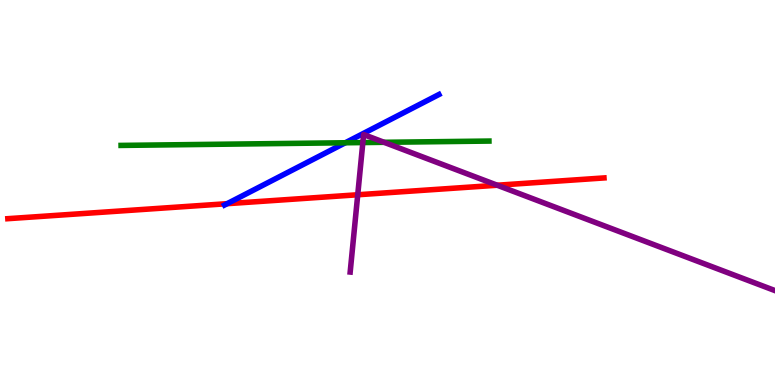[{'lines': ['blue', 'red'], 'intersections': [{'x': 2.93, 'y': 4.71}]}, {'lines': ['green', 'red'], 'intersections': []}, {'lines': ['purple', 'red'], 'intersections': [{'x': 4.62, 'y': 4.94}, {'x': 6.42, 'y': 5.19}]}, {'lines': ['blue', 'green'], 'intersections': [{'x': 4.46, 'y': 6.29}]}, {'lines': ['blue', 'purple'], 'intersections': []}, {'lines': ['green', 'purple'], 'intersections': [{'x': 4.68, 'y': 6.3}, {'x': 4.96, 'y': 6.3}]}]